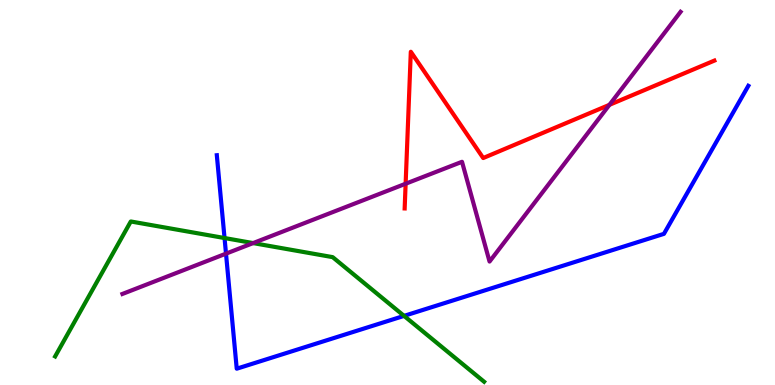[{'lines': ['blue', 'red'], 'intersections': []}, {'lines': ['green', 'red'], 'intersections': []}, {'lines': ['purple', 'red'], 'intersections': [{'x': 5.23, 'y': 5.23}, {'x': 7.86, 'y': 7.28}]}, {'lines': ['blue', 'green'], 'intersections': [{'x': 2.9, 'y': 3.82}, {'x': 5.21, 'y': 1.8}]}, {'lines': ['blue', 'purple'], 'intersections': [{'x': 2.92, 'y': 3.41}]}, {'lines': ['green', 'purple'], 'intersections': [{'x': 3.27, 'y': 3.69}]}]